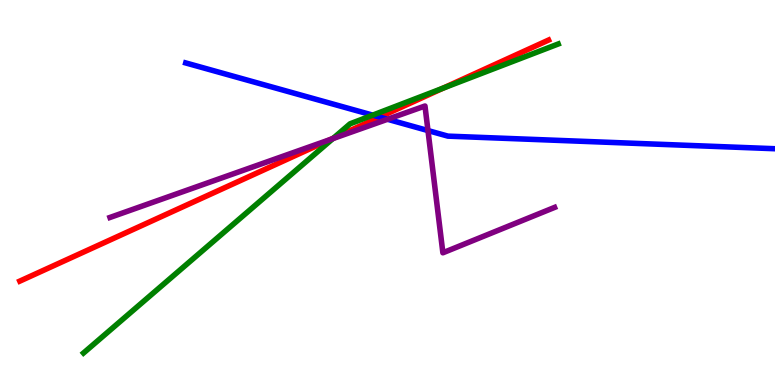[{'lines': ['blue', 'red'], 'intersections': [{'x': 4.9, 'y': 6.96}]}, {'lines': ['green', 'red'], 'intersections': [{'x': 4.3, 'y': 6.41}, {'x': 5.72, 'y': 7.71}]}, {'lines': ['purple', 'red'], 'intersections': [{'x': 4.27, 'y': 6.38}]}, {'lines': ['blue', 'green'], 'intersections': [{'x': 4.81, 'y': 7.01}]}, {'lines': ['blue', 'purple'], 'intersections': [{'x': 5.0, 'y': 6.9}, {'x': 5.52, 'y': 6.61}]}, {'lines': ['green', 'purple'], 'intersections': [{'x': 4.29, 'y': 6.4}]}]